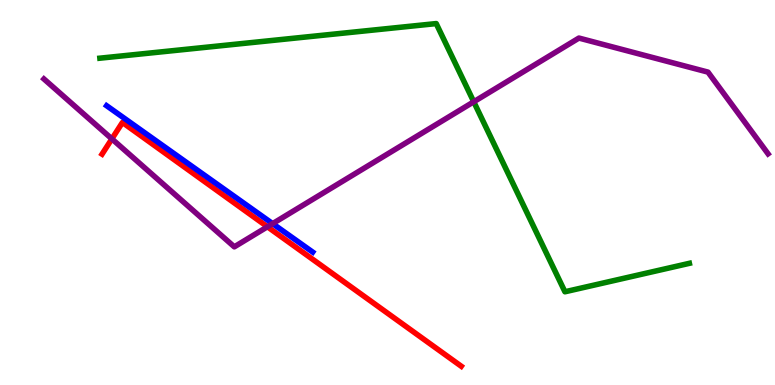[{'lines': ['blue', 'red'], 'intersections': []}, {'lines': ['green', 'red'], 'intersections': []}, {'lines': ['purple', 'red'], 'intersections': [{'x': 1.44, 'y': 6.39}, {'x': 3.45, 'y': 4.11}]}, {'lines': ['blue', 'green'], 'intersections': []}, {'lines': ['blue', 'purple'], 'intersections': [{'x': 3.52, 'y': 4.19}]}, {'lines': ['green', 'purple'], 'intersections': [{'x': 6.11, 'y': 7.36}]}]